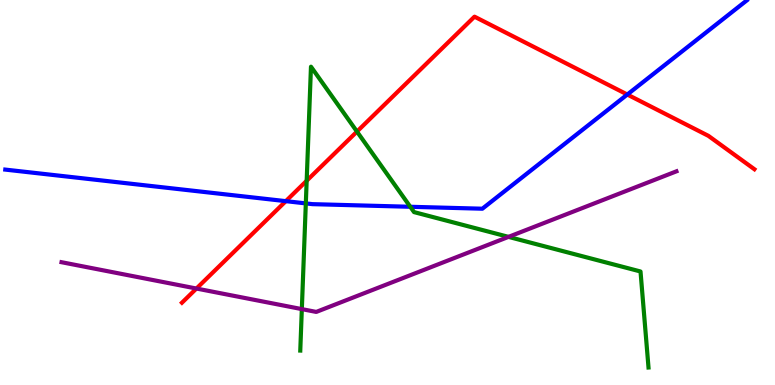[{'lines': ['blue', 'red'], 'intersections': [{'x': 3.69, 'y': 4.78}, {'x': 8.09, 'y': 7.54}]}, {'lines': ['green', 'red'], 'intersections': [{'x': 3.96, 'y': 5.3}, {'x': 4.61, 'y': 6.58}]}, {'lines': ['purple', 'red'], 'intersections': [{'x': 2.53, 'y': 2.51}]}, {'lines': ['blue', 'green'], 'intersections': [{'x': 3.95, 'y': 4.72}, {'x': 5.29, 'y': 4.63}]}, {'lines': ['blue', 'purple'], 'intersections': []}, {'lines': ['green', 'purple'], 'intersections': [{'x': 3.89, 'y': 1.97}, {'x': 6.56, 'y': 3.85}]}]